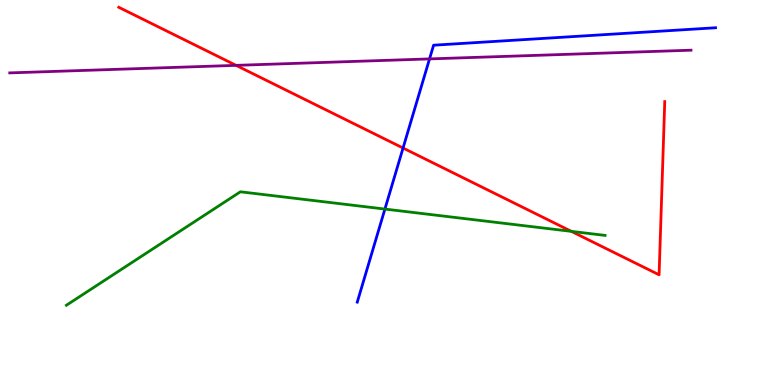[{'lines': ['blue', 'red'], 'intersections': [{'x': 5.2, 'y': 6.16}]}, {'lines': ['green', 'red'], 'intersections': [{'x': 7.37, 'y': 3.99}]}, {'lines': ['purple', 'red'], 'intersections': [{'x': 3.05, 'y': 8.3}]}, {'lines': ['blue', 'green'], 'intersections': [{'x': 4.97, 'y': 4.57}]}, {'lines': ['blue', 'purple'], 'intersections': [{'x': 5.54, 'y': 8.47}]}, {'lines': ['green', 'purple'], 'intersections': []}]